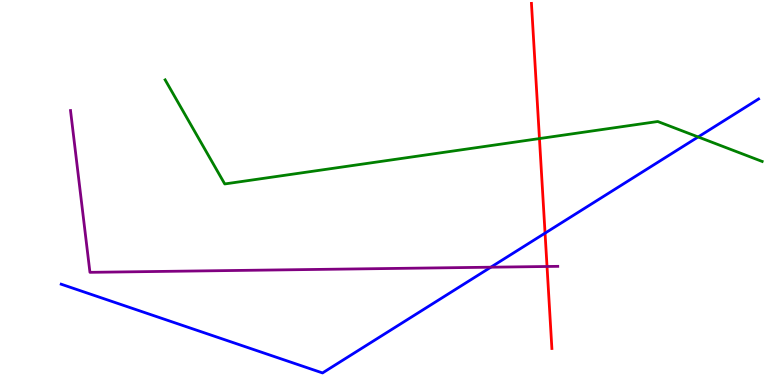[{'lines': ['blue', 'red'], 'intersections': [{'x': 7.03, 'y': 3.94}]}, {'lines': ['green', 'red'], 'intersections': [{'x': 6.96, 'y': 6.4}]}, {'lines': ['purple', 'red'], 'intersections': [{'x': 7.06, 'y': 3.08}]}, {'lines': ['blue', 'green'], 'intersections': [{'x': 9.01, 'y': 6.44}]}, {'lines': ['blue', 'purple'], 'intersections': [{'x': 6.33, 'y': 3.06}]}, {'lines': ['green', 'purple'], 'intersections': []}]